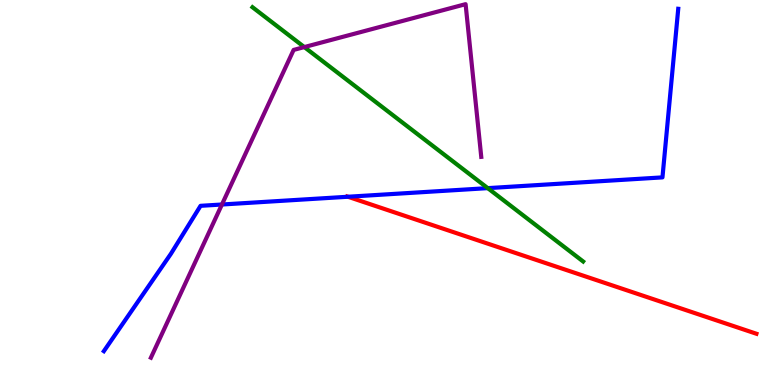[{'lines': ['blue', 'red'], 'intersections': [{'x': 4.49, 'y': 4.89}]}, {'lines': ['green', 'red'], 'intersections': []}, {'lines': ['purple', 'red'], 'intersections': []}, {'lines': ['blue', 'green'], 'intersections': [{'x': 6.29, 'y': 5.11}]}, {'lines': ['blue', 'purple'], 'intersections': [{'x': 2.86, 'y': 4.69}]}, {'lines': ['green', 'purple'], 'intersections': [{'x': 3.93, 'y': 8.78}]}]